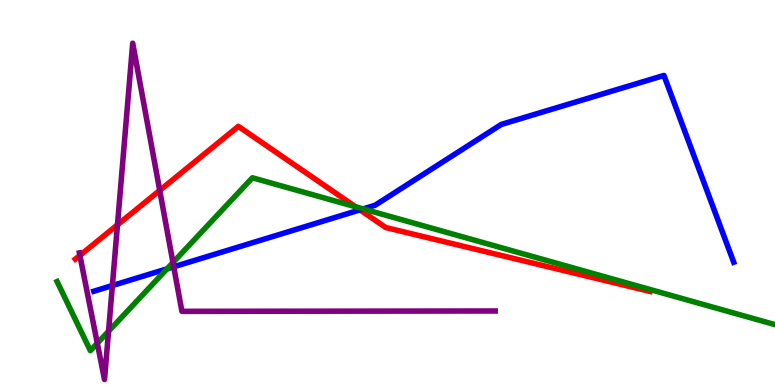[{'lines': ['blue', 'red'], 'intersections': [{'x': 4.65, 'y': 4.55}]}, {'lines': ['green', 'red'], 'intersections': [{'x': 4.59, 'y': 4.63}]}, {'lines': ['purple', 'red'], 'intersections': [{'x': 1.03, 'y': 3.37}, {'x': 1.52, 'y': 4.16}, {'x': 2.06, 'y': 5.05}]}, {'lines': ['blue', 'green'], 'intersections': [{'x': 2.16, 'y': 3.02}, {'x': 4.69, 'y': 4.57}]}, {'lines': ['blue', 'purple'], 'intersections': [{'x': 1.45, 'y': 2.58}, {'x': 2.24, 'y': 3.07}]}, {'lines': ['green', 'purple'], 'intersections': [{'x': 1.26, 'y': 1.08}, {'x': 1.4, 'y': 1.4}, {'x': 2.23, 'y': 3.18}]}]